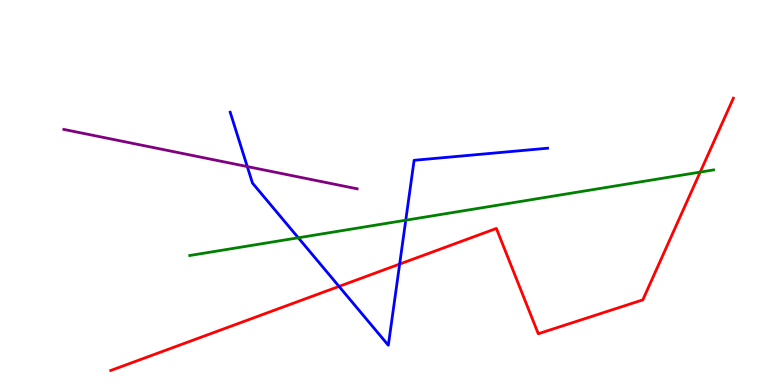[{'lines': ['blue', 'red'], 'intersections': [{'x': 4.37, 'y': 2.56}, {'x': 5.16, 'y': 3.14}]}, {'lines': ['green', 'red'], 'intersections': [{'x': 9.03, 'y': 5.53}]}, {'lines': ['purple', 'red'], 'intersections': []}, {'lines': ['blue', 'green'], 'intersections': [{'x': 3.85, 'y': 3.82}, {'x': 5.24, 'y': 4.28}]}, {'lines': ['blue', 'purple'], 'intersections': [{'x': 3.19, 'y': 5.67}]}, {'lines': ['green', 'purple'], 'intersections': []}]